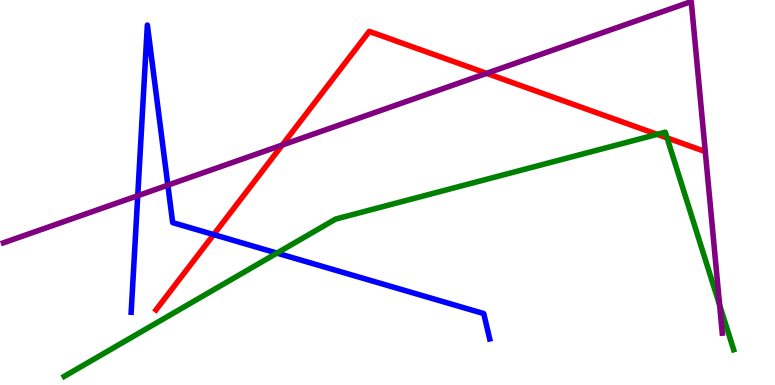[{'lines': ['blue', 'red'], 'intersections': [{'x': 2.76, 'y': 3.91}]}, {'lines': ['green', 'red'], 'intersections': [{'x': 8.48, 'y': 6.51}, {'x': 8.61, 'y': 6.42}]}, {'lines': ['purple', 'red'], 'intersections': [{'x': 3.64, 'y': 6.23}, {'x': 6.28, 'y': 8.09}]}, {'lines': ['blue', 'green'], 'intersections': [{'x': 3.57, 'y': 3.43}]}, {'lines': ['blue', 'purple'], 'intersections': [{'x': 1.78, 'y': 4.92}, {'x': 2.17, 'y': 5.19}]}, {'lines': ['green', 'purple'], 'intersections': [{'x': 9.29, 'y': 2.08}]}]